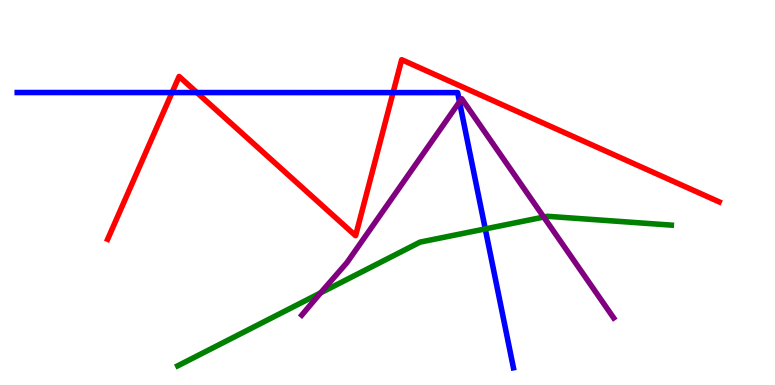[{'lines': ['blue', 'red'], 'intersections': [{'x': 2.22, 'y': 7.6}, {'x': 2.54, 'y': 7.6}, {'x': 5.07, 'y': 7.59}]}, {'lines': ['green', 'red'], 'intersections': []}, {'lines': ['purple', 'red'], 'intersections': []}, {'lines': ['blue', 'green'], 'intersections': [{'x': 6.26, 'y': 4.05}]}, {'lines': ['blue', 'purple'], 'intersections': [{'x': 5.93, 'y': 7.35}]}, {'lines': ['green', 'purple'], 'intersections': [{'x': 4.14, 'y': 2.39}, {'x': 7.02, 'y': 4.36}]}]